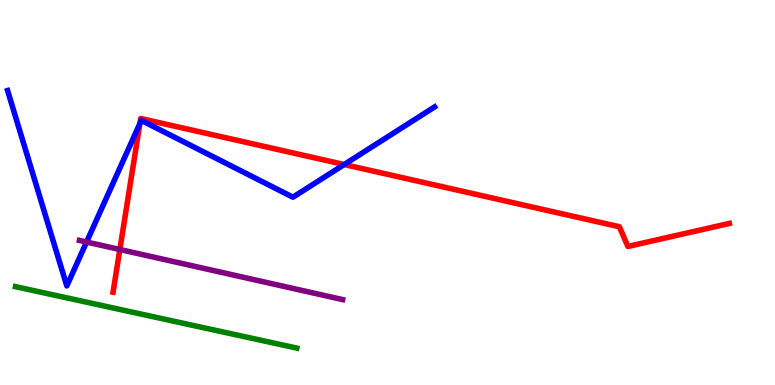[{'lines': ['blue', 'red'], 'intersections': [{'x': 1.8, 'y': 6.79}, {'x': 4.44, 'y': 5.73}]}, {'lines': ['green', 'red'], 'intersections': []}, {'lines': ['purple', 'red'], 'intersections': [{'x': 1.55, 'y': 3.52}]}, {'lines': ['blue', 'green'], 'intersections': []}, {'lines': ['blue', 'purple'], 'intersections': [{'x': 1.12, 'y': 3.71}]}, {'lines': ['green', 'purple'], 'intersections': []}]